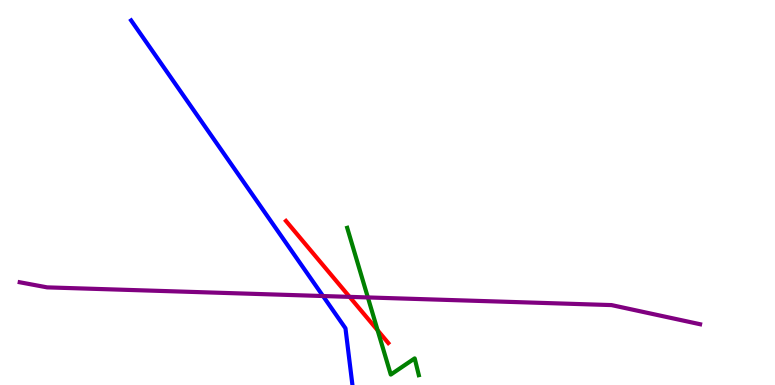[{'lines': ['blue', 'red'], 'intersections': []}, {'lines': ['green', 'red'], 'intersections': [{'x': 4.87, 'y': 1.42}]}, {'lines': ['purple', 'red'], 'intersections': [{'x': 4.51, 'y': 2.29}]}, {'lines': ['blue', 'green'], 'intersections': []}, {'lines': ['blue', 'purple'], 'intersections': [{'x': 4.17, 'y': 2.31}]}, {'lines': ['green', 'purple'], 'intersections': [{'x': 4.75, 'y': 2.27}]}]